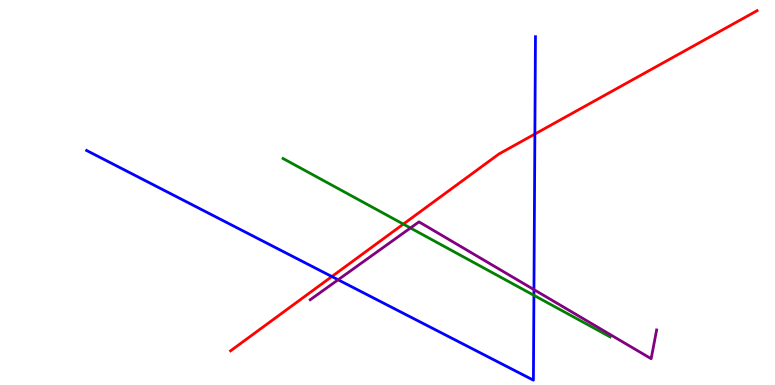[{'lines': ['blue', 'red'], 'intersections': [{'x': 4.28, 'y': 2.82}, {'x': 6.9, 'y': 6.52}]}, {'lines': ['green', 'red'], 'intersections': [{'x': 5.2, 'y': 4.18}]}, {'lines': ['purple', 'red'], 'intersections': []}, {'lines': ['blue', 'green'], 'intersections': [{'x': 6.89, 'y': 2.33}]}, {'lines': ['blue', 'purple'], 'intersections': [{'x': 4.36, 'y': 2.73}, {'x': 6.89, 'y': 2.48}]}, {'lines': ['green', 'purple'], 'intersections': [{'x': 5.3, 'y': 4.08}]}]